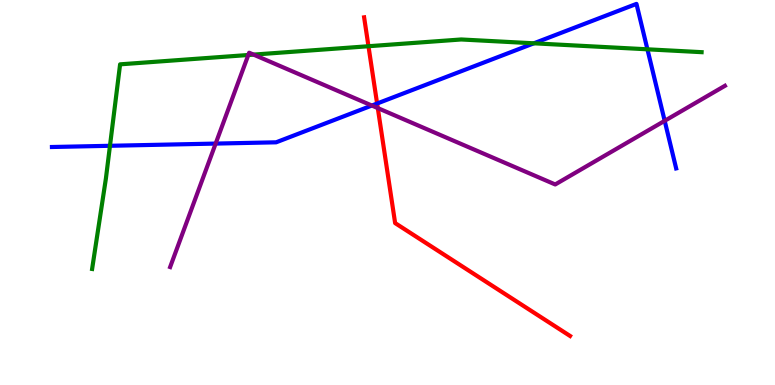[{'lines': ['blue', 'red'], 'intersections': [{'x': 4.87, 'y': 7.31}]}, {'lines': ['green', 'red'], 'intersections': [{'x': 4.75, 'y': 8.8}]}, {'lines': ['purple', 'red'], 'intersections': [{'x': 4.87, 'y': 7.19}]}, {'lines': ['blue', 'green'], 'intersections': [{'x': 1.42, 'y': 6.21}, {'x': 6.89, 'y': 8.88}, {'x': 8.35, 'y': 8.72}]}, {'lines': ['blue', 'purple'], 'intersections': [{'x': 2.78, 'y': 6.27}, {'x': 4.8, 'y': 7.26}, {'x': 8.58, 'y': 6.86}]}, {'lines': ['green', 'purple'], 'intersections': [{'x': 3.2, 'y': 8.57}, {'x': 3.27, 'y': 8.58}]}]